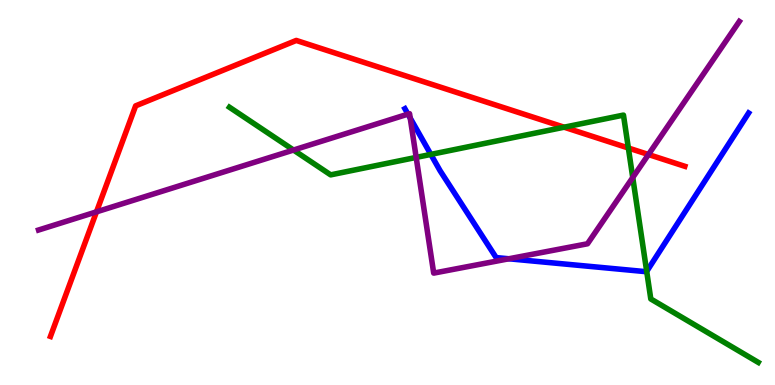[{'lines': ['blue', 'red'], 'intersections': []}, {'lines': ['green', 'red'], 'intersections': [{'x': 7.28, 'y': 6.7}, {'x': 8.11, 'y': 6.16}]}, {'lines': ['purple', 'red'], 'intersections': [{'x': 1.24, 'y': 4.5}, {'x': 8.37, 'y': 5.99}]}, {'lines': ['blue', 'green'], 'intersections': [{'x': 5.56, 'y': 5.99}, {'x': 8.34, 'y': 2.95}]}, {'lines': ['blue', 'purple'], 'intersections': [{'x': 5.26, 'y': 7.04}, {'x': 5.29, 'y': 6.93}, {'x': 6.57, 'y': 3.28}]}, {'lines': ['green', 'purple'], 'intersections': [{'x': 3.79, 'y': 6.1}, {'x': 5.37, 'y': 5.91}, {'x': 8.16, 'y': 5.39}]}]